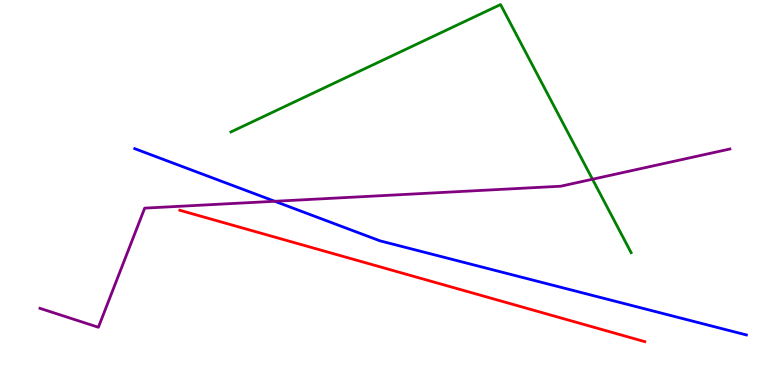[{'lines': ['blue', 'red'], 'intersections': []}, {'lines': ['green', 'red'], 'intersections': []}, {'lines': ['purple', 'red'], 'intersections': []}, {'lines': ['blue', 'green'], 'intersections': []}, {'lines': ['blue', 'purple'], 'intersections': [{'x': 3.55, 'y': 4.77}]}, {'lines': ['green', 'purple'], 'intersections': [{'x': 7.64, 'y': 5.34}]}]